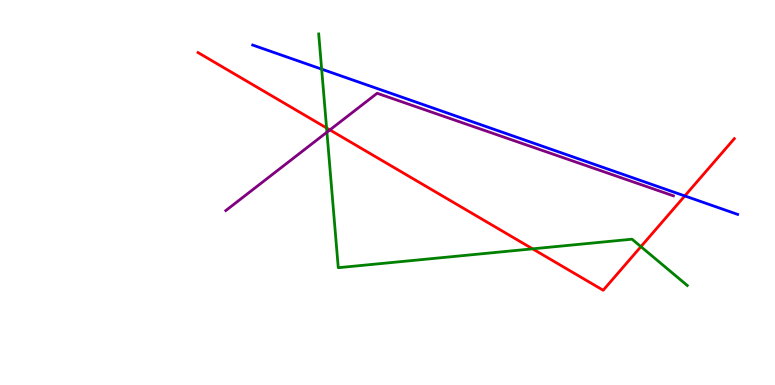[{'lines': ['blue', 'red'], 'intersections': [{'x': 8.84, 'y': 4.91}]}, {'lines': ['green', 'red'], 'intersections': [{'x': 4.21, 'y': 6.68}, {'x': 6.87, 'y': 3.54}, {'x': 8.27, 'y': 3.59}]}, {'lines': ['purple', 'red'], 'intersections': [{'x': 4.26, 'y': 6.63}]}, {'lines': ['blue', 'green'], 'intersections': [{'x': 4.15, 'y': 8.2}]}, {'lines': ['blue', 'purple'], 'intersections': []}, {'lines': ['green', 'purple'], 'intersections': [{'x': 4.22, 'y': 6.57}]}]